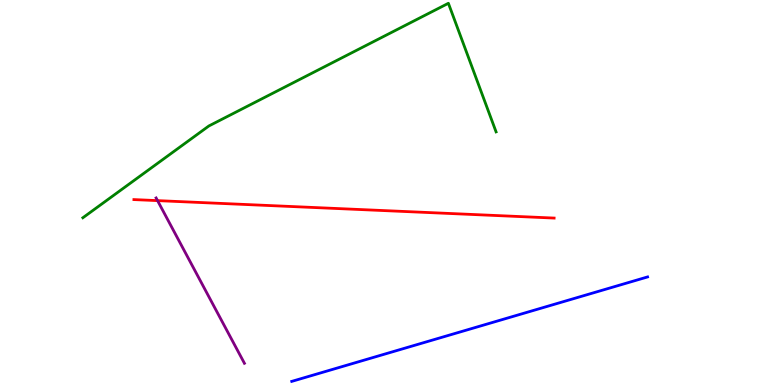[{'lines': ['blue', 'red'], 'intersections': []}, {'lines': ['green', 'red'], 'intersections': []}, {'lines': ['purple', 'red'], 'intersections': [{'x': 2.03, 'y': 4.79}]}, {'lines': ['blue', 'green'], 'intersections': []}, {'lines': ['blue', 'purple'], 'intersections': []}, {'lines': ['green', 'purple'], 'intersections': []}]